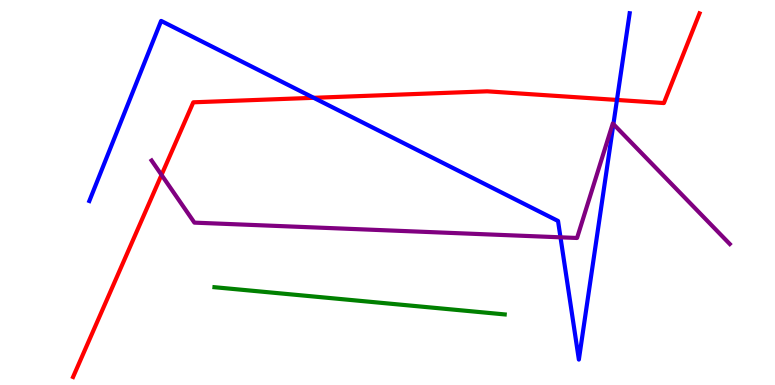[{'lines': ['blue', 'red'], 'intersections': [{'x': 4.05, 'y': 7.46}, {'x': 7.96, 'y': 7.4}]}, {'lines': ['green', 'red'], 'intersections': []}, {'lines': ['purple', 'red'], 'intersections': [{'x': 2.08, 'y': 5.46}]}, {'lines': ['blue', 'green'], 'intersections': []}, {'lines': ['blue', 'purple'], 'intersections': [{'x': 7.23, 'y': 3.84}, {'x': 7.91, 'y': 6.78}]}, {'lines': ['green', 'purple'], 'intersections': []}]